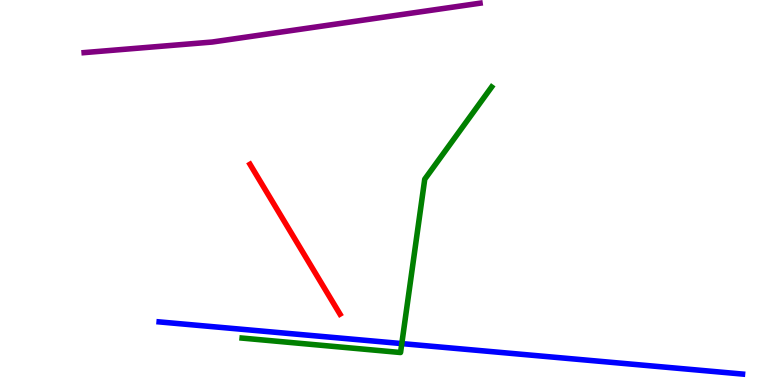[{'lines': ['blue', 'red'], 'intersections': []}, {'lines': ['green', 'red'], 'intersections': []}, {'lines': ['purple', 'red'], 'intersections': []}, {'lines': ['blue', 'green'], 'intersections': [{'x': 5.18, 'y': 1.08}]}, {'lines': ['blue', 'purple'], 'intersections': []}, {'lines': ['green', 'purple'], 'intersections': []}]